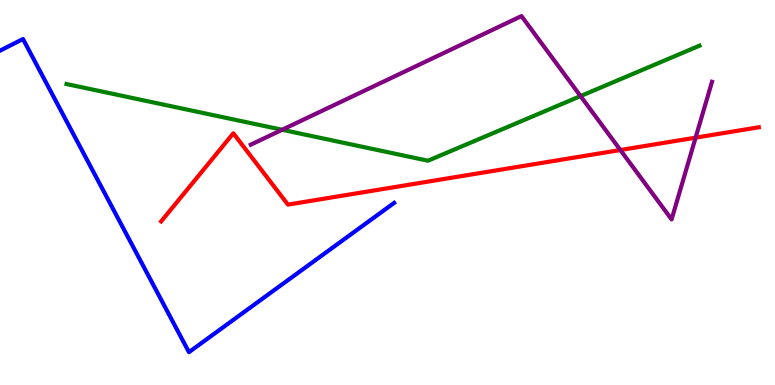[{'lines': ['blue', 'red'], 'intersections': []}, {'lines': ['green', 'red'], 'intersections': []}, {'lines': ['purple', 'red'], 'intersections': [{'x': 8.0, 'y': 6.1}, {'x': 8.98, 'y': 6.42}]}, {'lines': ['blue', 'green'], 'intersections': []}, {'lines': ['blue', 'purple'], 'intersections': []}, {'lines': ['green', 'purple'], 'intersections': [{'x': 3.64, 'y': 6.63}, {'x': 7.49, 'y': 7.5}]}]